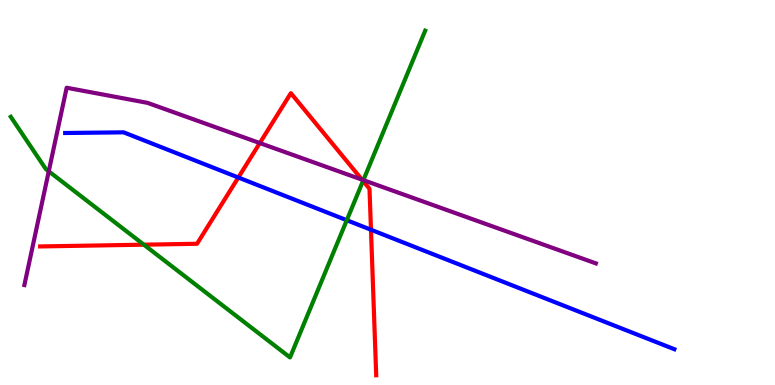[{'lines': ['blue', 'red'], 'intersections': [{'x': 3.08, 'y': 5.39}, {'x': 4.79, 'y': 4.03}]}, {'lines': ['green', 'red'], 'intersections': [{'x': 1.86, 'y': 3.64}, {'x': 4.68, 'y': 5.3}]}, {'lines': ['purple', 'red'], 'intersections': [{'x': 3.35, 'y': 6.28}, {'x': 4.67, 'y': 5.33}]}, {'lines': ['blue', 'green'], 'intersections': [{'x': 4.47, 'y': 4.28}]}, {'lines': ['blue', 'purple'], 'intersections': []}, {'lines': ['green', 'purple'], 'intersections': [{'x': 0.629, 'y': 5.55}, {'x': 4.69, 'y': 5.32}]}]